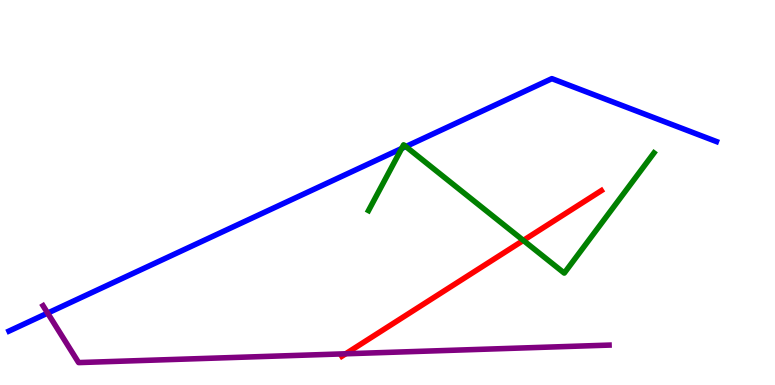[{'lines': ['blue', 'red'], 'intersections': []}, {'lines': ['green', 'red'], 'intersections': [{'x': 6.75, 'y': 3.76}]}, {'lines': ['purple', 'red'], 'intersections': [{'x': 4.46, 'y': 0.811}]}, {'lines': ['blue', 'green'], 'intersections': [{'x': 5.18, 'y': 6.14}, {'x': 5.24, 'y': 6.19}]}, {'lines': ['blue', 'purple'], 'intersections': [{'x': 0.615, 'y': 1.87}]}, {'lines': ['green', 'purple'], 'intersections': []}]